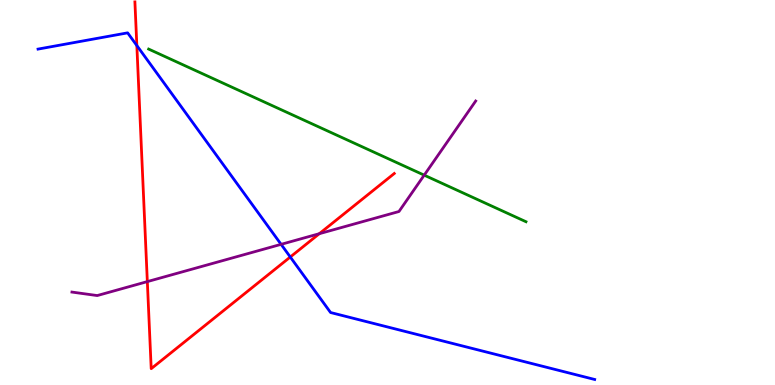[{'lines': ['blue', 'red'], 'intersections': [{'x': 1.77, 'y': 8.82}, {'x': 3.75, 'y': 3.32}]}, {'lines': ['green', 'red'], 'intersections': []}, {'lines': ['purple', 'red'], 'intersections': [{'x': 1.9, 'y': 2.69}, {'x': 4.12, 'y': 3.93}]}, {'lines': ['blue', 'green'], 'intersections': []}, {'lines': ['blue', 'purple'], 'intersections': [{'x': 3.63, 'y': 3.65}]}, {'lines': ['green', 'purple'], 'intersections': [{'x': 5.47, 'y': 5.45}]}]